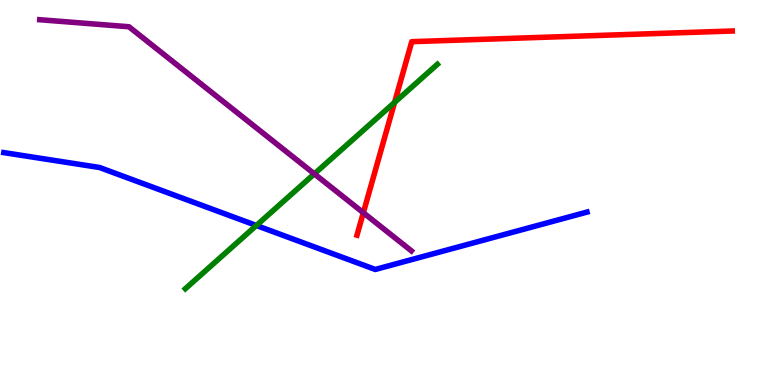[{'lines': ['blue', 'red'], 'intersections': []}, {'lines': ['green', 'red'], 'intersections': [{'x': 5.09, 'y': 7.34}]}, {'lines': ['purple', 'red'], 'intersections': [{'x': 4.69, 'y': 4.47}]}, {'lines': ['blue', 'green'], 'intersections': [{'x': 3.31, 'y': 4.14}]}, {'lines': ['blue', 'purple'], 'intersections': []}, {'lines': ['green', 'purple'], 'intersections': [{'x': 4.06, 'y': 5.48}]}]